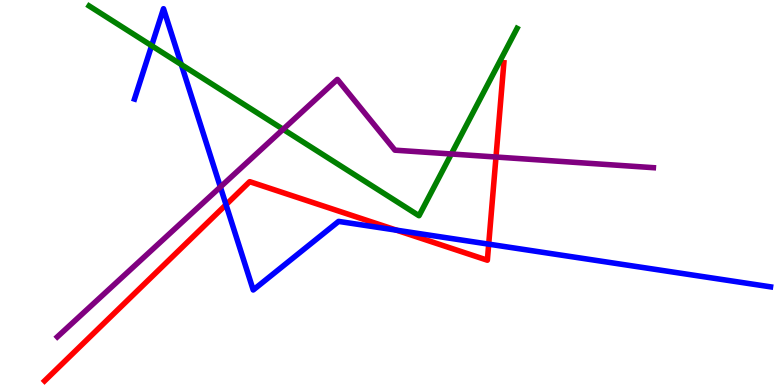[{'lines': ['blue', 'red'], 'intersections': [{'x': 2.92, 'y': 4.68}, {'x': 5.12, 'y': 4.02}, {'x': 6.31, 'y': 3.66}]}, {'lines': ['green', 'red'], 'intersections': []}, {'lines': ['purple', 'red'], 'intersections': [{'x': 6.4, 'y': 5.92}]}, {'lines': ['blue', 'green'], 'intersections': [{'x': 1.96, 'y': 8.81}, {'x': 2.34, 'y': 8.32}]}, {'lines': ['blue', 'purple'], 'intersections': [{'x': 2.84, 'y': 5.14}]}, {'lines': ['green', 'purple'], 'intersections': [{'x': 3.65, 'y': 6.64}, {'x': 5.82, 'y': 6.0}]}]